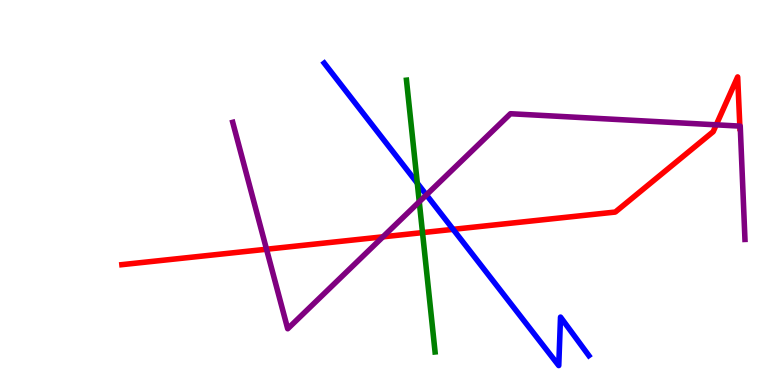[{'lines': ['blue', 'red'], 'intersections': [{'x': 5.85, 'y': 4.04}]}, {'lines': ['green', 'red'], 'intersections': [{'x': 5.45, 'y': 3.96}]}, {'lines': ['purple', 'red'], 'intersections': [{'x': 3.44, 'y': 3.53}, {'x': 4.94, 'y': 3.85}, {'x': 9.24, 'y': 6.76}, {'x': 9.55, 'y': 6.72}]}, {'lines': ['blue', 'green'], 'intersections': [{'x': 5.38, 'y': 5.24}]}, {'lines': ['blue', 'purple'], 'intersections': [{'x': 5.5, 'y': 4.94}]}, {'lines': ['green', 'purple'], 'intersections': [{'x': 5.41, 'y': 4.76}]}]